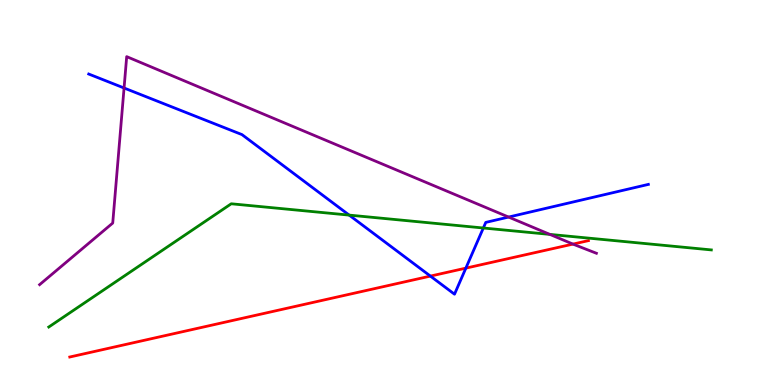[{'lines': ['blue', 'red'], 'intersections': [{'x': 5.55, 'y': 2.83}, {'x': 6.01, 'y': 3.04}]}, {'lines': ['green', 'red'], 'intersections': []}, {'lines': ['purple', 'red'], 'intersections': [{'x': 7.39, 'y': 3.66}]}, {'lines': ['blue', 'green'], 'intersections': [{'x': 4.51, 'y': 4.41}, {'x': 6.24, 'y': 4.08}]}, {'lines': ['blue', 'purple'], 'intersections': [{'x': 1.6, 'y': 7.71}, {'x': 6.56, 'y': 4.36}]}, {'lines': ['green', 'purple'], 'intersections': [{'x': 7.1, 'y': 3.91}]}]